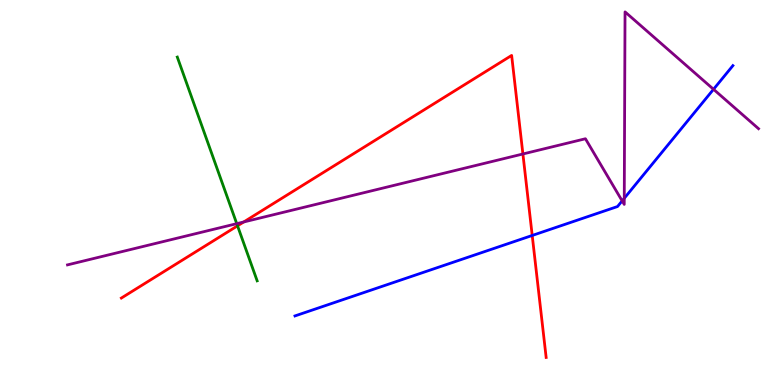[{'lines': ['blue', 'red'], 'intersections': [{'x': 6.87, 'y': 3.88}]}, {'lines': ['green', 'red'], 'intersections': [{'x': 3.06, 'y': 4.13}]}, {'lines': ['purple', 'red'], 'intersections': [{'x': 3.15, 'y': 4.23}, {'x': 6.75, 'y': 6.0}]}, {'lines': ['blue', 'green'], 'intersections': []}, {'lines': ['blue', 'purple'], 'intersections': [{'x': 8.03, 'y': 4.78}, {'x': 8.05, 'y': 4.85}, {'x': 9.21, 'y': 7.68}]}, {'lines': ['green', 'purple'], 'intersections': [{'x': 3.05, 'y': 4.19}]}]